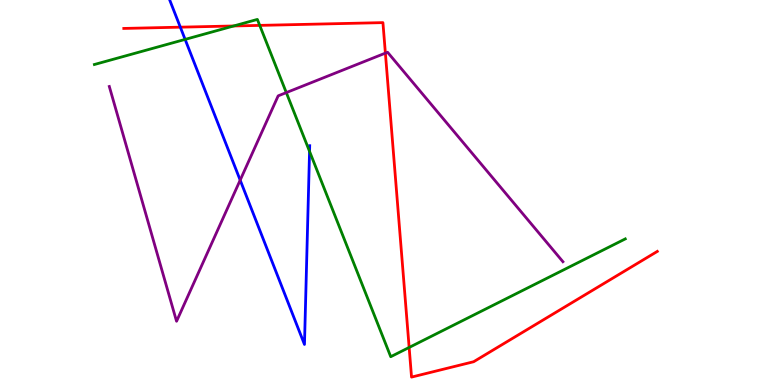[{'lines': ['blue', 'red'], 'intersections': [{'x': 2.33, 'y': 9.29}]}, {'lines': ['green', 'red'], 'intersections': [{'x': 3.02, 'y': 9.33}, {'x': 3.35, 'y': 9.34}, {'x': 5.28, 'y': 0.975}]}, {'lines': ['purple', 'red'], 'intersections': [{'x': 4.97, 'y': 8.62}]}, {'lines': ['blue', 'green'], 'intersections': [{'x': 2.39, 'y': 8.98}, {'x': 3.99, 'y': 6.07}]}, {'lines': ['blue', 'purple'], 'intersections': [{'x': 3.1, 'y': 5.32}]}, {'lines': ['green', 'purple'], 'intersections': [{'x': 3.69, 'y': 7.59}]}]